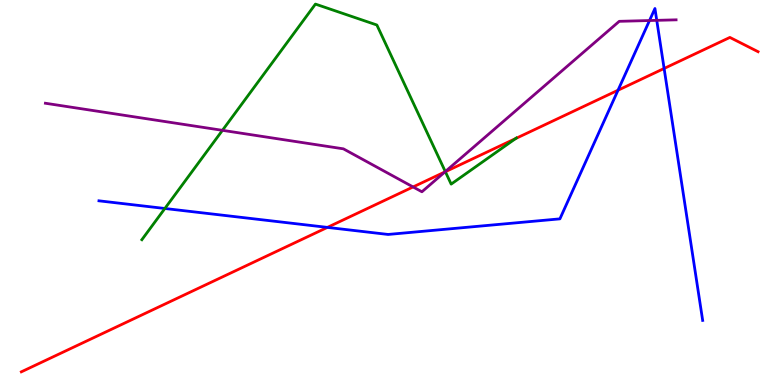[{'lines': ['blue', 'red'], 'intersections': [{'x': 4.22, 'y': 4.09}, {'x': 7.97, 'y': 7.66}, {'x': 8.57, 'y': 8.22}]}, {'lines': ['green', 'red'], 'intersections': [{'x': 5.75, 'y': 5.54}, {'x': 6.65, 'y': 6.4}]}, {'lines': ['purple', 'red'], 'intersections': [{'x': 5.33, 'y': 5.14}, {'x': 5.74, 'y': 5.53}]}, {'lines': ['blue', 'green'], 'intersections': [{'x': 2.13, 'y': 4.58}]}, {'lines': ['blue', 'purple'], 'intersections': [{'x': 8.38, 'y': 9.47}, {'x': 8.47, 'y': 9.47}]}, {'lines': ['green', 'purple'], 'intersections': [{'x': 2.87, 'y': 6.61}, {'x': 5.75, 'y': 5.54}]}]